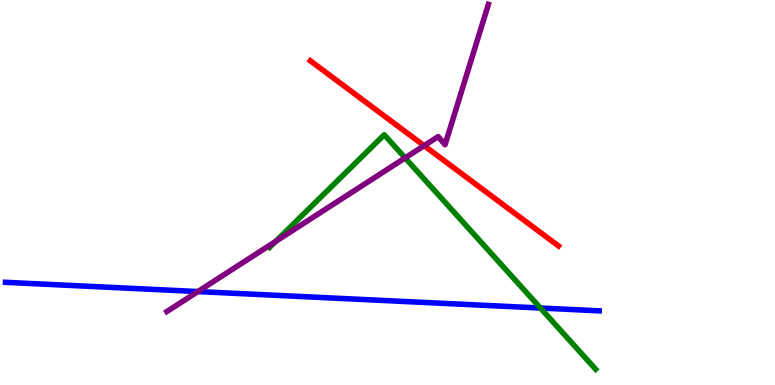[{'lines': ['blue', 'red'], 'intersections': []}, {'lines': ['green', 'red'], 'intersections': []}, {'lines': ['purple', 'red'], 'intersections': [{'x': 5.47, 'y': 6.22}]}, {'lines': ['blue', 'green'], 'intersections': [{'x': 6.97, 'y': 2.0}]}, {'lines': ['blue', 'purple'], 'intersections': [{'x': 2.55, 'y': 2.43}]}, {'lines': ['green', 'purple'], 'intersections': [{'x': 3.56, 'y': 3.73}, {'x': 5.23, 'y': 5.9}]}]